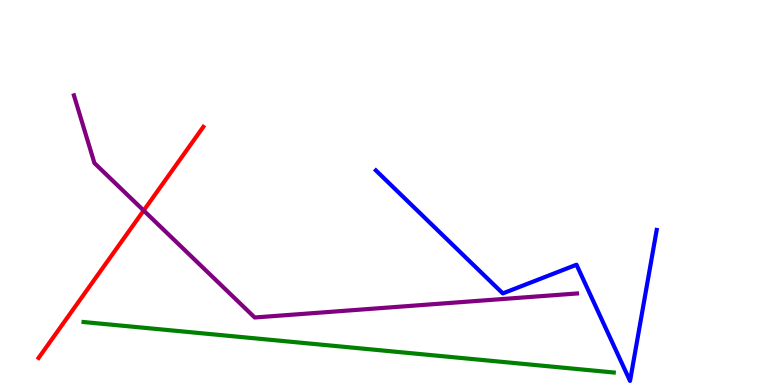[{'lines': ['blue', 'red'], 'intersections': []}, {'lines': ['green', 'red'], 'intersections': []}, {'lines': ['purple', 'red'], 'intersections': [{'x': 1.85, 'y': 4.53}]}, {'lines': ['blue', 'green'], 'intersections': []}, {'lines': ['blue', 'purple'], 'intersections': []}, {'lines': ['green', 'purple'], 'intersections': []}]